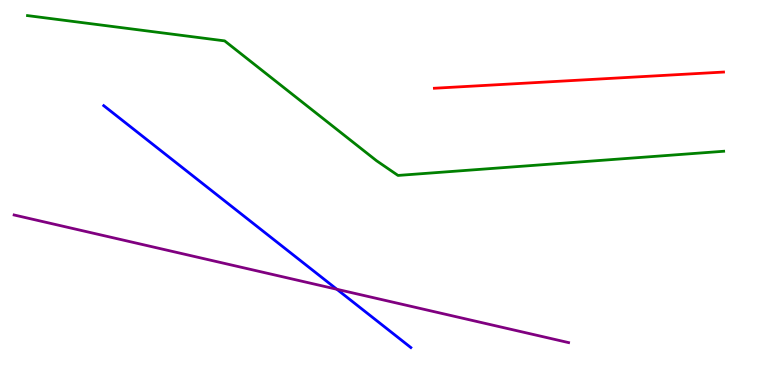[{'lines': ['blue', 'red'], 'intersections': []}, {'lines': ['green', 'red'], 'intersections': []}, {'lines': ['purple', 'red'], 'intersections': []}, {'lines': ['blue', 'green'], 'intersections': []}, {'lines': ['blue', 'purple'], 'intersections': [{'x': 4.35, 'y': 2.49}]}, {'lines': ['green', 'purple'], 'intersections': []}]